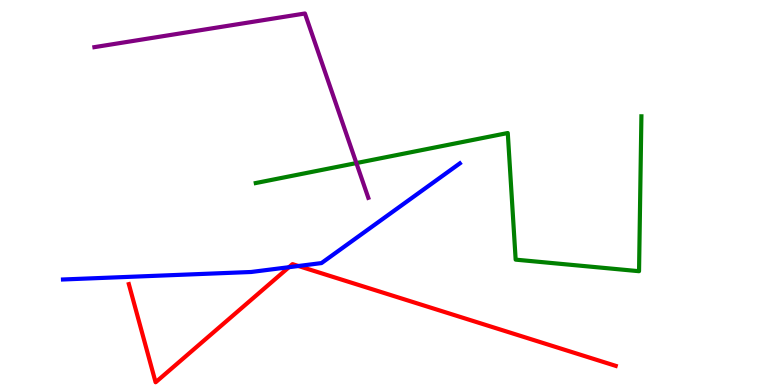[{'lines': ['blue', 'red'], 'intersections': [{'x': 3.73, 'y': 3.06}, {'x': 3.85, 'y': 3.09}]}, {'lines': ['green', 'red'], 'intersections': []}, {'lines': ['purple', 'red'], 'intersections': []}, {'lines': ['blue', 'green'], 'intersections': []}, {'lines': ['blue', 'purple'], 'intersections': []}, {'lines': ['green', 'purple'], 'intersections': [{'x': 4.6, 'y': 5.76}]}]